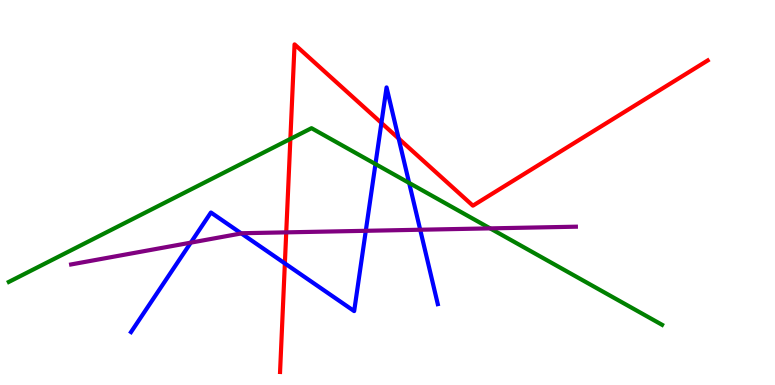[{'lines': ['blue', 'red'], 'intersections': [{'x': 3.68, 'y': 3.16}, {'x': 4.92, 'y': 6.81}, {'x': 5.14, 'y': 6.4}]}, {'lines': ['green', 'red'], 'intersections': [{'x': 3.75, 'y': 6.39}]}, {'lines': ['purple', 'red'], 'intersections': [{'x': 3.69, 'y': 3.96}]}, {'lines': ['blue', 'green'], 'intersections': [{'x': 4.84, 'y': 5.74}, {'x': 5.28, 'y': 5.25}]}, {'lines': ['blue', 'purple'], 'intersections': [{'x': 2.46, 'y': 3.7}, {'x': 3.11, 'y': 3.94}, {'x': 4.72, 'y': 4.01}, {'x': 5.42, 'y': 4.03}]}, {'lines': ['green', 'purple'], 'intersections': [{'x': 6.32, 'y': 4.07}]}]